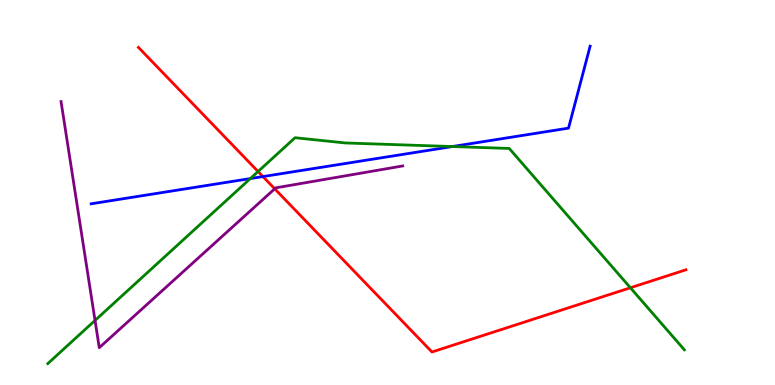[{'lines': ['blue', 'red'], 'intersections': [{'x': 3.39, 'y': 5.41}]}, {'lines': ['green', 'red'], 'intersections': [{'x': 3.33, 'y': 5.55}, {'x': 8.13, 'y': 2.53}]}, {'lines': ['purple', 'red'], 'intersections': [{'x': 3.54, 'y': 5.1}]}, {'lines': ['blue', 'green'], 'intersections': [{'x': 3.23, 'y': 5.36}, {'x': 5.84, 'y': 6.19}]}, {'lines': ['blue', 'purple'], 'intersections': []}, {'lines': ['green', 'purple'], 'intersections': [{'x': 1.23, 'y': 1.68}]}]